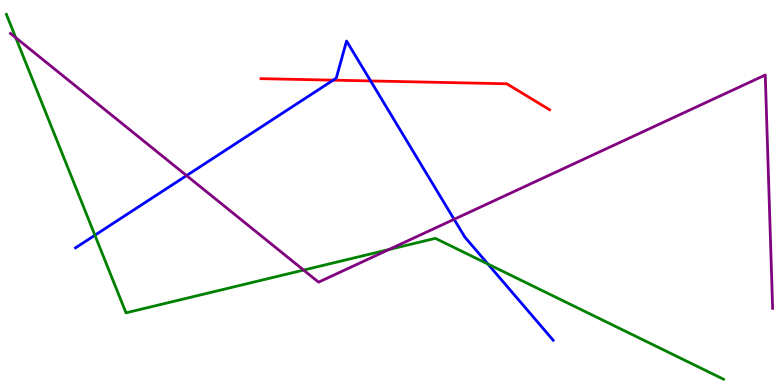[{'lines': ['blue', 'red'], 'intersections': [{'x': 4.3, 'y': 7.92}, {'x': 4.78, 'y': 7.9}]}, {'lines': ['green', 'red'], 'intersections': []}, {'lines': ['purple', 'red'], 'intersections': []}, {'lines': ['blue', 'green'], 'intersections': [{'x': 1.22, 'y': 3.89}, {'x': 6.3, 'y': 3.14}]}, {'lines': ['blue', 'purple'], 'intersections': [{'x': 2.41, 'y': 5.44}, {'x': 5.86, 'y': 4.3}]}, {'lines': ['green', 'purple'], 'intersections': [{'x': 0.203, 'y': 9.02}, {'x': 3.92, 'y': 2.98}, {'x': 5.02, 'y': 3.52}]}]